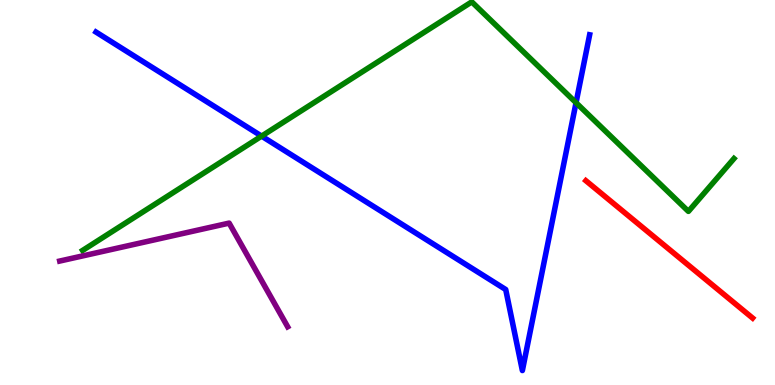[{'lines': ['blue', 'red'], 'intersections': []}, {'lines': ['green', 'red'], 'intersections': []}, {'lines': ['purple', 'red'], 'intersections': []}, {'lines': ['blue', 'green'], 'intersections': [{'x': 3.38, 'y': 6.46}, {'x': 7.43, 'y': 7.33}]}, {'lines': ['blue', 'purple'], 'intersections': []}, {'lines': ['green', 'purple'], 'intersections': []}]